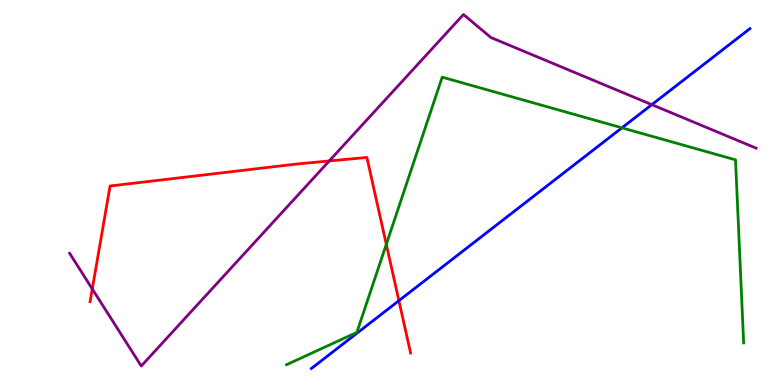[{'lines': ['blue', 'red'], 'intersections': [{'x': 5.15, 'y': 2.19}]}, {'lines': ['green', 'red'], 'intersections': [{'x': 4.98, 'y': 3.65}]}, {'lines': ['purple', 'red'], 'intersections': [{'x': 1.19, 'y': 2.5}, {'x': 4.25, 'y': 5.82}]}, {'lines': ['blue', 'green'], 'intersections': [{'x': 8.02, 'y': 6.68}]}, {'lines': ['blue', 'purple'], 'intersections': [{'x': 8.41, 'y': 7.28}]}, {'lines': ['green', 'purple'], 'intersections': []}]